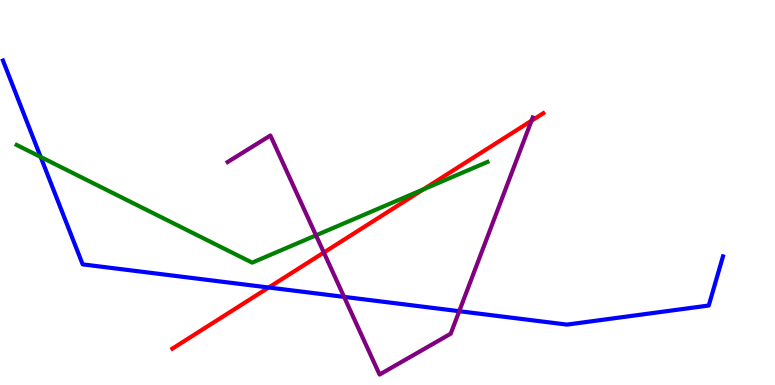[{'lines': ['blue', 'red'], 'intersections': [{'x': 3.47, 'y': 2.53}]}, {'lines': ['green', 'red'], 'intersections': [{'x': 5.46, 'y': 5.08}]}, {'lines': ['purple', 'red'], 'intersections': [{'x': 4.18, 'y': 3.44}, {'x': 6.86, 'y': 6.86}]}, {'lines': ['blue', 'green'], 'intersections': [{'x': 0.525, 'y': 5.92}]}, {'lines': ['blue', 'purple'], 'intersections': [{'x': 4.44, 'y': 2.29}, {'x': 5.93, 'y': 1.92}]}, {'lines': ['green', 'purple'], 'intersections': [{'x': 4.08, 'y': 3.89}]}]